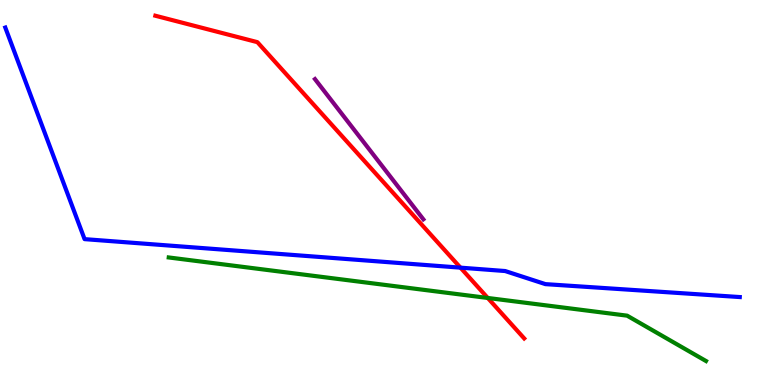[{'lines': ['blue', 'red'], 'intersections': [{'x': 5.94, 'y': 3.05}]}, {'lines': ['green', 'red'], 'intersections': [{'x': 6.29, 'y': 2.26}]}, {'lines': ['purple', 'red'], 'intersections': []}, {'lines': ['blue', 'green'], 'intersections': []}, {'lines': ['blue', 'purple'], 'intersections': []}, {'lines': ['green', 'purple'], 'intersections': []}]